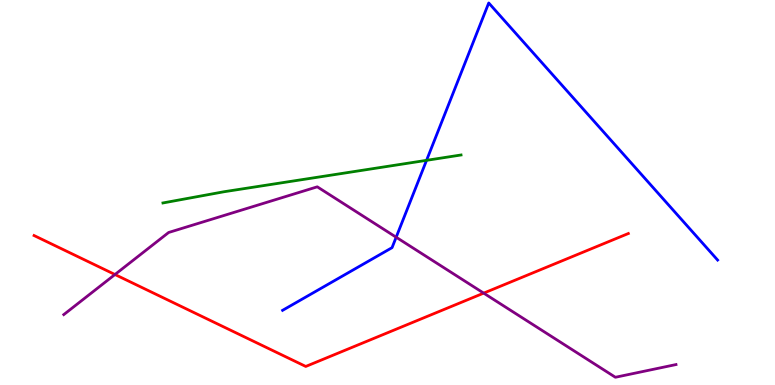[{'lines': ['blue', 'red'], 'intersections': []}, {'lines': ['green', 'red'], 'intersections': []}, {'lines': ['purple', 'red'], 'intersections': [{'x': 1.48, 'y': 2.87}, {'x': 6.24, 'y': 2.39}]}, {'lines': ['blue', 'green'], 'intersections': [{'x': 5.5, 'y': 5.84}]}, {'lines': ['blue', 'purple'], 'intersections': [{'x': 5.11, 'y': 3.84}]}, {'lines': ['green', 'purple'], 'intersections': []}]